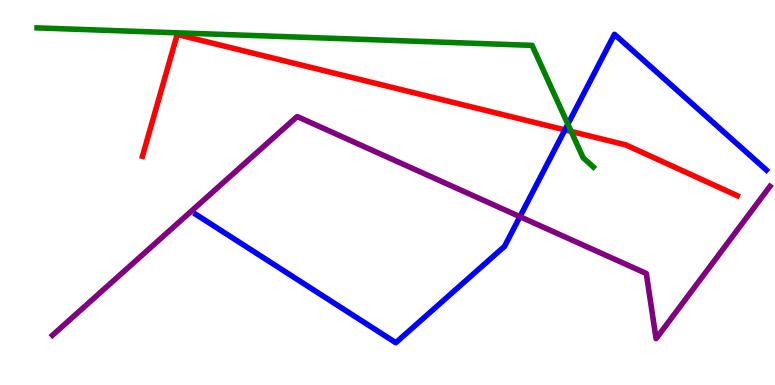[{'lines': ['blue', 'red'], 'intersections': [{'x': 7.29, 'y': 6.63}]}, {'lines': ['green', 'red'], 'intersections': [{'x': 7.37, 'y': 6.59}]}, {'lines': ['purple', 'red'], 'intersections': []}, {'lines': ['blue', 'green'], 'intersections': [{'x': 7.33, 'y': 6.77}]}, {'lines': ['blue', 'purple'], 'intersections': [{'x': 6.71, 'y': 4.37}]}, {'lines': ['green', 'purple'], 'intersections': []}]